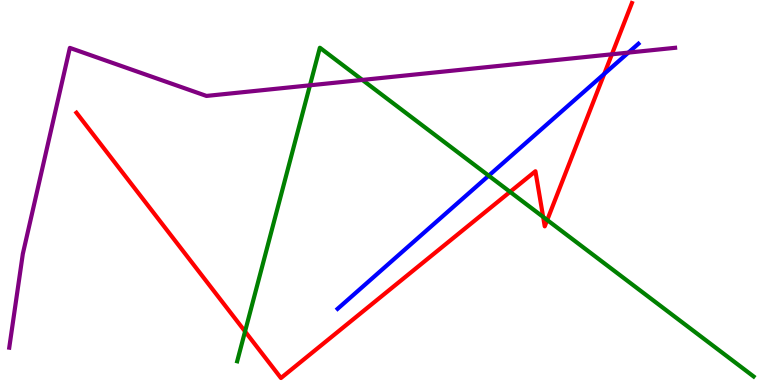[{'lines': ['blue', 'red'], 'intersections': [{'x': 7.8, 'y': 8.08}]}, {'lines': ['green', 'red'], 'intersections': [{'x': 3.16, 'y': 1.39}, {'x': 6.58, 'y': 5.02}, {'x': 7.01, 'y': 4.37}, {'x': 7.06, 'y': 4.28}]}, {'lines': ['purple', 'red'], 'intersections': [{'x': 7.9, 'y': 8.59}]}, {'lines': ['blue', 'green'], 'intersections': [{'x': 6.31, 'y': 5.44}]}, {'lines': ['blue', 'purple'], 'intersections': [{'x': 8.11, 'y': 8.63}]}, {'lines': ['green', 'purple'], 'intersections': [{'x': 4.0, 'y': 7.78}, {'x': 4.68, 'y': 7.92}]}]